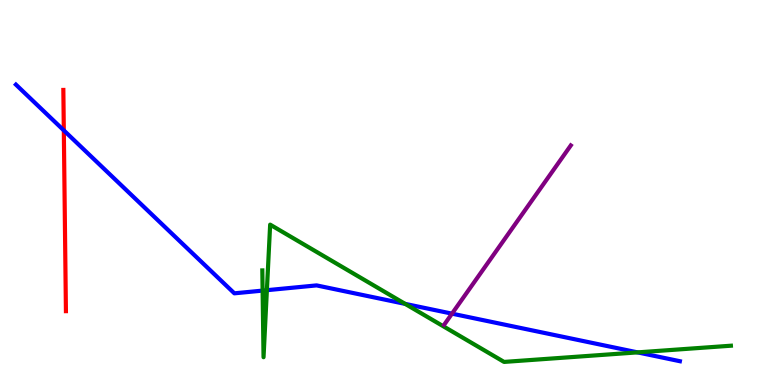[{'lines': ['blue', 'red'], 'intersections': [{'x': 0.823, 'y': 6.61}]}, {'lines': ['green', 'red'], 'intersections': []}, {'lines': ['purple', 'red'], 'intersections': []}, {'lines': ['blue', 'green'], 'intersections': [{'x': 3.39, 'y': 2.45}, {'x': 3.44, 'y': 2.46}, {'x': 5.23, 'y': 2.11}, {'x': 8.23, 'y': 0.847}]}, {'lines': ['blue', 'purple'], 'intersections': [{'x': 5.83, 'y': 1.85}]}, {'lines': ['green', 'purple'], 'intersections': []}]